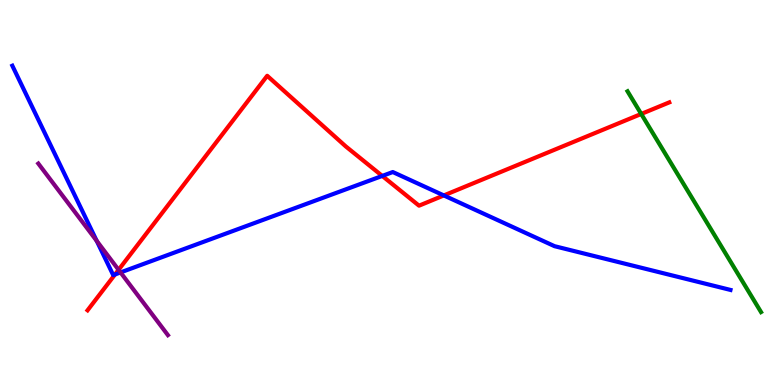[{'lines': ['blue', 'red'], 'intersections': [{'x': 1.48, 'y': 2.87}, {'x': 4.93, 'y': 5.43}, {'x': 5.73, 'y': 4.92}]}, {'lines': ['green', 'red'], 'intersections': [{'x': 8.27, 'y': 7.04}]}, {'lines': ['purple', 'red'], 'intersections': [{'x': 1.53, 'y': 2.99}]}, {'lines': ['blue', 'green'], 'intersections': []}, {'lines': ['blue', 'purple'], 'intersections': [{'x': 1.25, 'y': 3.74}, {'x': 1.56, 'y': 2.92}]}, {'lines': ['green', 'purple'], 'intersections': []}]